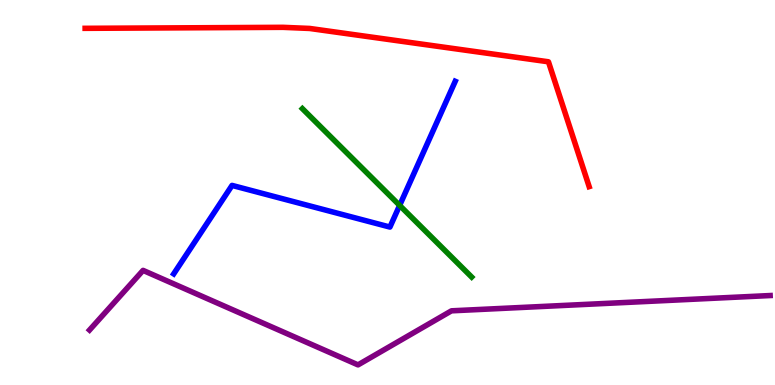[{'lines': ['blue', 'red'], 'intersections': []}, {'lines': ['green', 'red'], 'intersections': []}, {'lines': ['purple', 'red'], 'intersections': []}, {'lines': ['blue', 'green'], 'intersections': [{'x': 5.16, 'y': 4.67}]}, {'lines': ['blue', 'purple'], 'intersections': []}, {'lines': ['green', 'purple'], 'intersections': []}]